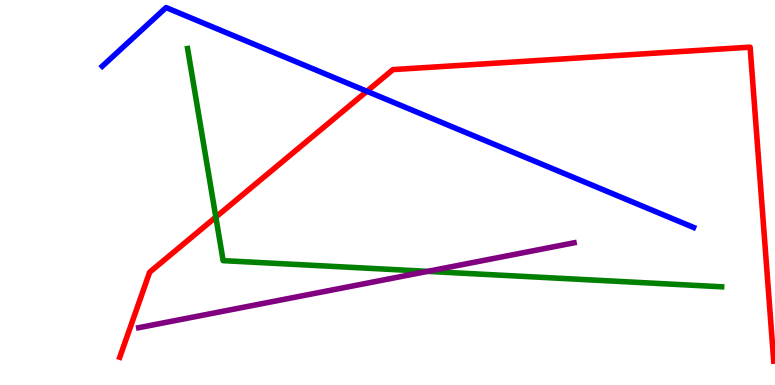[{'lines': ['blue', 'red'], 'intersections': [{'x': 4.73, 'y': 7.63}]}, {'lines': ['green', 'red'], 'intersections': [{'x': 2.78, 'y': 4.36}]}, {'lines': ['purple', 'red'], 'intersections': []}, {'lines': ['blue', 'green'], 'intersections': []}, {'lines': ['blue', 'purple'], 'intersections': []}, {'lines': ['green', 'purple'], 'intersections': [{'x': 5.52, 'y': 2.95}]}]